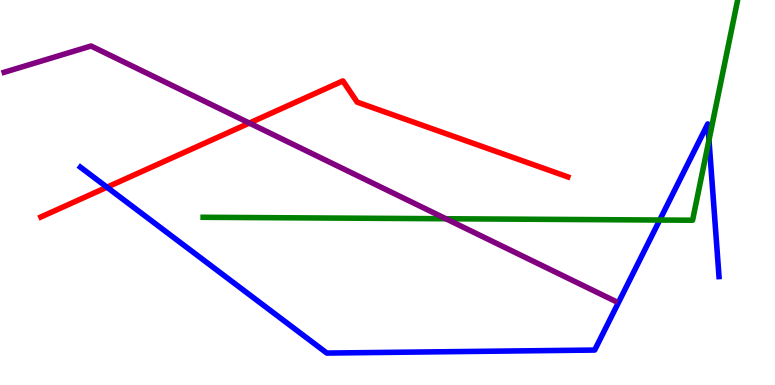[{'lines': ['blue', 'red'], 'intersections': [{'x': 1.38, 'y': 5.14}]}, {'lines': ['green', 'red'], 'intersections': []}, {'lines': ['purple', 'red'], 'intersections': [{'x': 3.22, 'y': 6.8}]}, {'lines': ['blue', 'green'], 'intersections': [{'x': 8.51, 'y': 4.28}, {'x': 9.15, 'y': 6.36}]}, {'lines': ['blue', 'purple'], 'intersections': []}, {'lines': ['green', 'purple'], 'intersections': [{'x': 5.75, 'y': 4.32}]}]